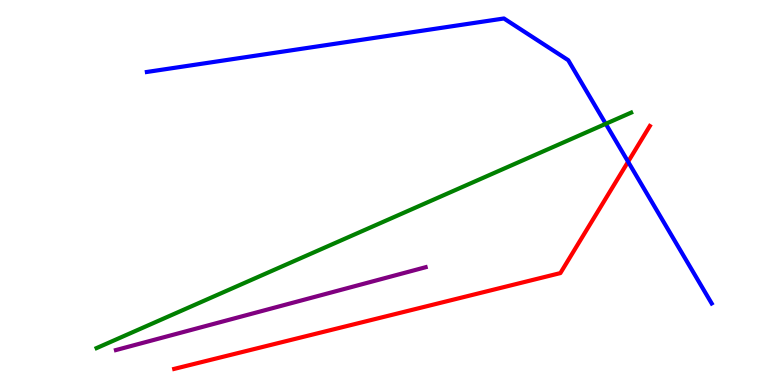[{'lines': ['blue', 'red'], 'intersections': [{'x': 8.1, 'y': 5.8}]}, {'lines': ['green', 'red'], 'intersections': []}, {'lines': ['purple', 'red'], 'intersections': []}, {'lines': ['blue', 'green'], 'intersections': [{'x': 7.82, 'y': 6.78}]}, {'lines': ['blue', 'purple'], 'intersections': []}, {'lines': ['green', 'purple'], 'intersections': []}]